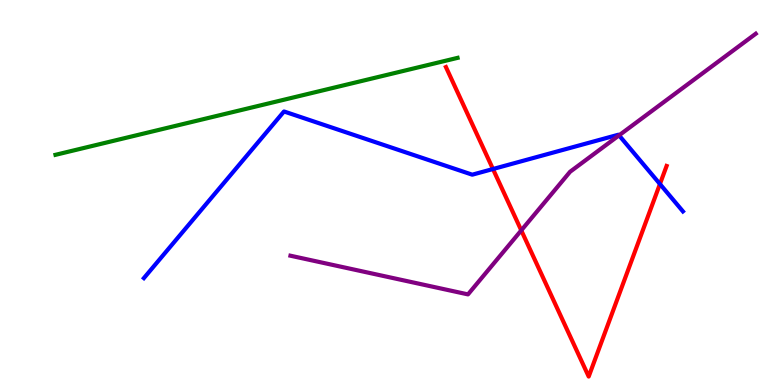[{'lines': ['blue', 'red'], 'intersections': [{'x': 6.36, 'y': 5.61}, {'x': 8.52, 'y': 5.22}]}, {'lines': ['green', 'red'], 'intersections': []}, {'lines': ['purple', 'red'], 'intersections': [{'x': 6.73, 'y': 4.02}]}, {'lines': ['blue', 'green'], 'intersections': []}, {'lines': ['blue', 'purple'], 'intersections': [{'x': 7.99, 'y': 6.48}]}, {'lines': ['green', 'purple'], 'intersections': []}]